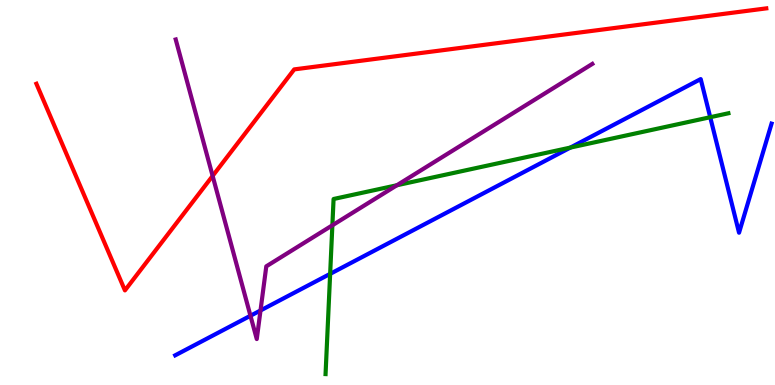[{'lines': ['blue', 'red'], 'intersections': []}, {'lines': ['green', 'red'], 'intersections': []}, {'lines': ['purple', 'red'], 'intersections': [{'x': 2.74, 'y': 5.43}]}, {'lines': ['blue', 'green'], 'intersections': [{'x': 4.26, 'y': 2.89}, {'x': 7.36, 'y': 6.17}, {'x': 9.16, 'y': 6.96}]}, {'lines': ['blue', 'purple'], 'intersections': [{'x': 3.23, 'y': 1.8}, {'x': 3.36, 'y': 1.94}]}, {'lines': ['green', 'purple'], 'intersections': [{'x': 4.29, 'y': 4.15}, {'x': 5.12, 'y': 5.19}]}]